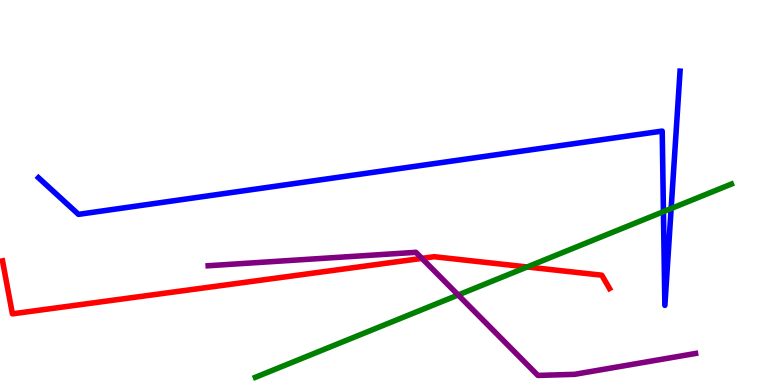[{'lines': ['blue', 'red'], 'intersections': []}, {'lines': ['green', 'red'], 'intersections': [{'x': 6.8, 'y': 3.07}]}, {'lines': ['purple', 'red'], 'intersections': [{'x': 5.44, 'y': 3.29}]}, {'lines': ['blue', 'green'], 'intersections': [{'x': 8.56, 'y': 4.5}, {'x': 8.66, 'y': 4.58}]}, {'lines': ['blue', 'purple'], 'intersections': []}, {'lines': ['green', 'purple'], 'intersections': [{'x': 5.91, 'y': 2.34}]}]